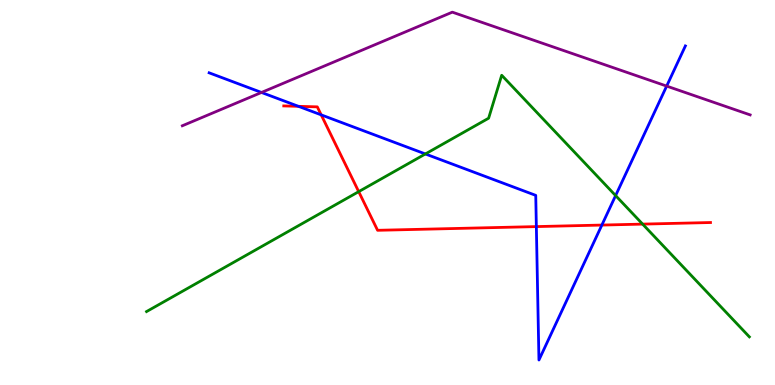[{'lines': ['blue', 'red'], 'intersections': [{'x': 3.85, 'y': 7.24}, {'x': 4.14, 'y': 7.02}, {'x': 6.92, 'y': 4.11}, {'x': 7.77, 'y': 4.15}]}, {'lines': ['green', 'red'], 'intersections': [{'x': 4.63, 'y': 5.02}, {'x': 8.29, 'y': 4.18}]}, {'lines': ['purple', 'red'], 'intersections': []}, {'lines': ['blue', 'green'], 'intersections': [{'x': 5.49, 'y': 6.0}, {'x': 7.94, 'y': 4.92}]}, {'lines': ['blue', 'purple'], 'intersections': [{'x': 3.37, 'y': 7.6}, {'x': 8.6, 'y': 7.76}]}, {'lines': ['green', 'purple'], 'intersections': []}]